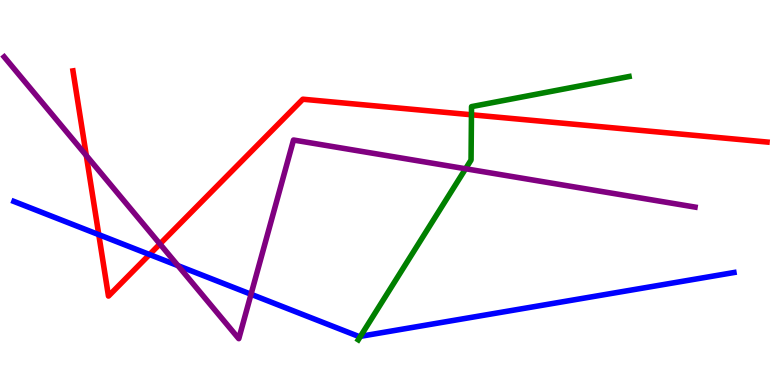[{'lines': ['blue', 'red'], 'intersections': [{'x': 1.27, 'y': 3.91}, {'x': 1.93, 'y': 3.39}]}, {'lines': ['green', 'red'], 'intersections': [{'x': 6.08, 'y': 7.02}]}, {'lines': ['purple', 'red'], 'intersections': [{'x': 1.11, 'y': 5.96}, {'x': 2.06, 'y': 3.66}]}, {'lines': ['blue', 'green'], 'intersections': [{'x': 4.65, 'y': 1.26}]}, {'lines': ['blue', 'purple'], 'intersections': [{'x': 2.3, 'y': 3.1}, {'x': 3.24, 'y': 2.36}]}, {'lines': ['green', 'purple'], 'intersections': [{'x': 6.01, 'y': 5.62}]}]